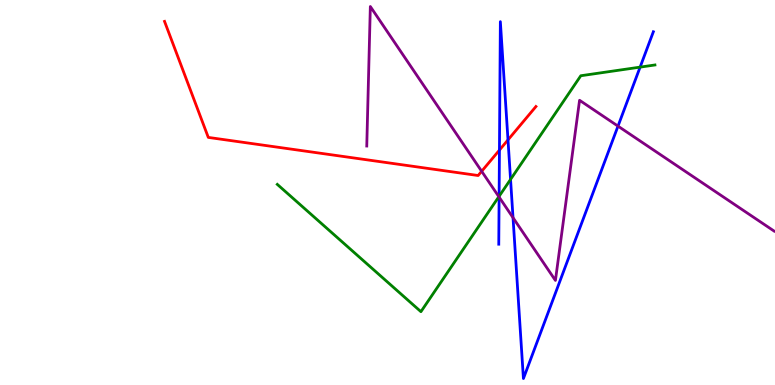[{'lines': ['blue', 'red'], 'intersections': [{'x': 6.44, 'y': 6.1}, {'x': 6.55, 'y': 6.37}]}, {'lines': ['green', 'red'], 'intersections': []}, {'lines': ['purple', 'red'], 'intersections': [{'x': 6.22, 'y': 5.55}]}, {'lines': ['blue', 'green'], 'intersections': [{'x': 6.44, 'y': 4.9}, {'x': 6.59, 'y': 5.34}, {'x': 8.26, 'y': 8.26}]}, {'lines': ['blue', 'purple'], 'intersections': [{'x': 6.44, 'y': 4.88}, {'x': 6.62, 'y': 4.35}, {'x': 7.97, 'y': 6.72}]}, {'lines': ['green', 'purple'], 'intersections': [{'x': 6.44, 'y': 4.89}]}]